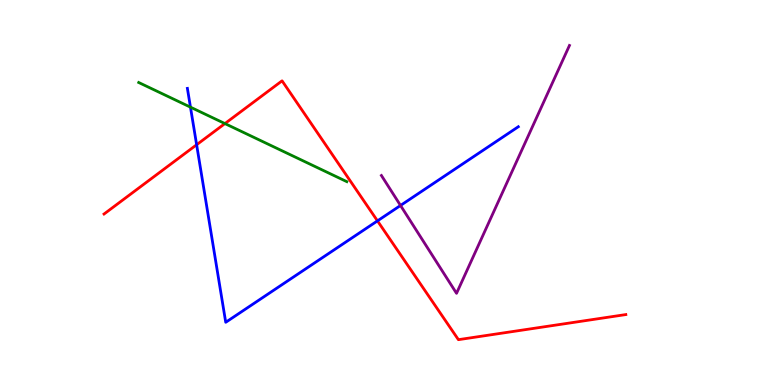[{'lines': ['blue', 'red'], 'intersections': [{'x': 2.54, 'y': 6.24}, {'x': 4.87, 'y': 4.26}]}, {'lines': ['green', 'red'], 'intersections': [{'x': 2.9, 'y': 6.79}]}, {'lines': ['purple', 'red'], 'intersections': []}, {'lines': ['blue', 'green'], 'intersections': [{'x': 2.46, 'y': 7.22}]}, {'lines': ['blue', 'purple'], 'intersections': [{'x': 5.17, 'y': 4.66}]}, {'lines': ['green', 'purple'], 'intersections': []}]